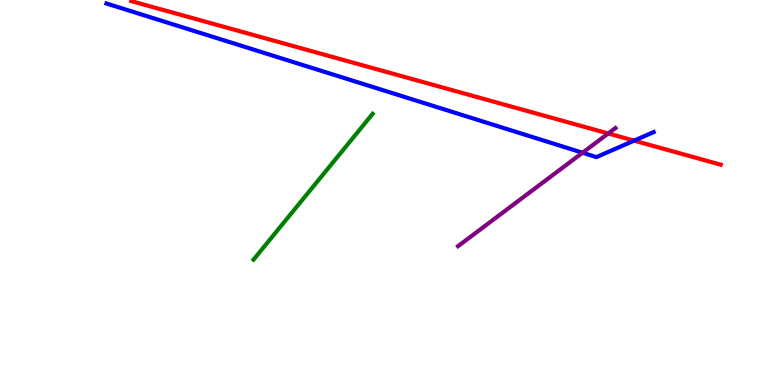[{'lines': ['blue', 'red'], 'intersections': [{'x': 8.18, 'y': 6.35}]}, {'lines': ['green', 'red'], 'intersections': []}, {'lines': ['purple', 'red'], 'intersections': [{'x': 7.85, 'y': 6.53}]}, {'lines': ['blue', 'green'], 'intersections': []}, {'lines': ['blue', 'purple'], 'intersections': [{'x': 7.52, 'y': 6.03}]}, {'lines': ['green', 'purple'], 'intersections': []}]